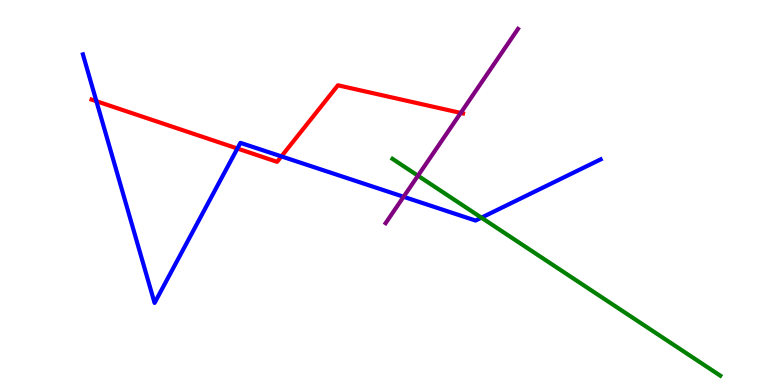[{'lines': ['blue', 'red'], 'intersections': [{'x': 1.24, 'y': 7.37}, {'x': 3.06, 'y': 6.14}, {'x': 3.63, 'y': 5.94}]}, {'lines': ['green', 'red'], 'intersections': []}, {'lines': ['purple', 'red'], 'intersections': [{'x': 5.95, 'y': 7.07}]}, {'lines': ['blue', 'green'], 'intersections': [{'x': 6.21, 'y': 4.35}]}, {'lines': ['blue', 'purple'], 'intersections': [{'x': 5.21, 'y': 4.89}]}, {'lines': ['green', 'purple'], 'intersections': [{'x': 5.39, 'y': 5.44}]}]